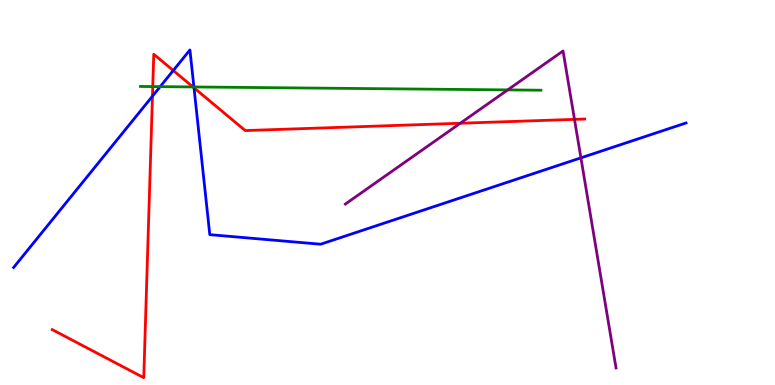[{'lines': ['blue', 'red'], 'intersections': [{'x': 1.97, 'y': 7.5}, {'x': 2.24, 'y': 8.17}, {'x': 2.5, 'y': 7.72}]}, {'lines': ['green', 'red'], 'intersections': [{'x': 1.97, 'y': 7.75}, {'x': 2.49, 'y': 7.74}]}, {'lines': ['purple', 'red'], 'intersections': [{'x': 5.94, 'y': 6.8}, {'x': 7.41, 'y': 6.9}]}, {'lines': ['blue', 'green'], 'intersections': [{'x': 2.07, 'y': 7.75}, {'x': 2.5, 'y': 7.74}]}, {'lines': ['blue', 'purple'], 'intersections': [{'x': 7.5, 'y': 5.9}]}, {'lines': ['green', 'purple'], 'intersections': [{'x': 6.55, 'y': 7.66}]}]